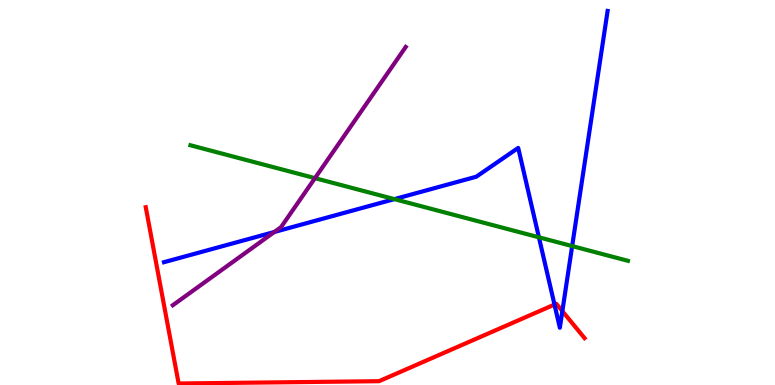[{'lines': ['blue', 'red'], 'intersections': [{'x': 7.15, 'y': 2.09}, {'x': 7.26, 'y': 1.92}]}, {'lines': ['green', 'red'], 'intersections': []}, {'lines': ['purple', 'red'], 'intersections': []}, {'lines': ['blue', 'green'], 'intersections': [{'x': 5.09, 'y': 4.83}, {'x': 6.95, 'y': 3.84}, {'x': 7.38, 'y': 3.61}]}, {'lines': ['blue', 'purple'], 'intersections': [{'x': 3.54, 'y': 3.97}]}, {'lines': ['green', 'purple'], 'intersections': [{'x': 4.06, 'y': 5.37}]}]